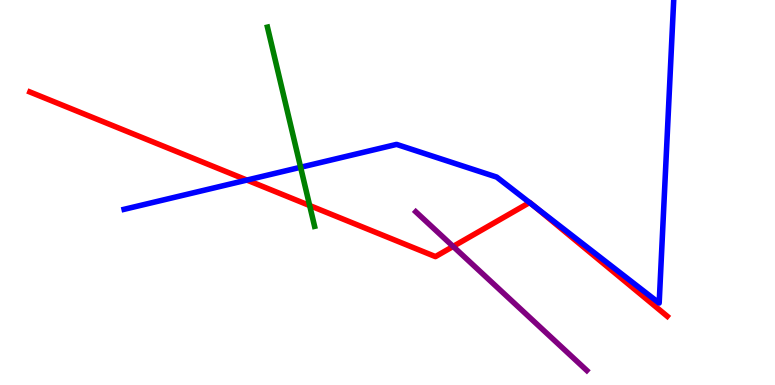[{'lines': ['blue', 'red'], 'intersections': [{'x': 3.19, 'y': 5.32}, {'x': 6.83, 'y': 4.74}, {'x': 6.89, 'y': 4.65}]}, {'lines': ['green', 'red'], 'intersections': [{'x': 4.0, 'y': 4.66}]}, {'lines': ['purple', 'red'], 'intersections': [{'x': 5.85, 'y': 3.6}]}, {'lines': ['blue', 'green'], 'intersections': [{'x': 3.88, 'y': 5.66}]}, {'lines': ['blue', 'purple'], 'intersections': []}, {'lines': ['green', 'purple'], 'intersections': []}]